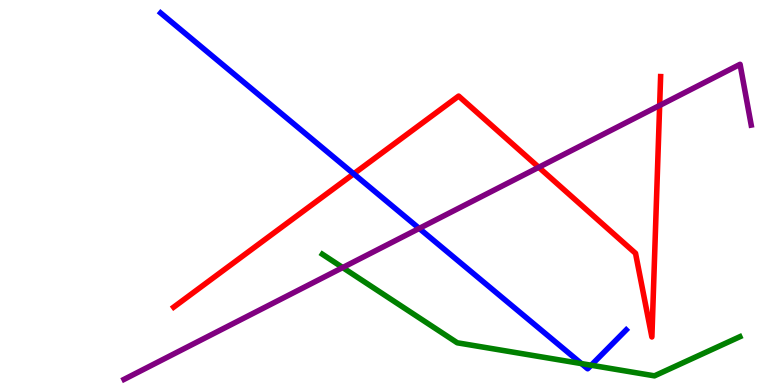[{'lines': ['blue', 'red'], 'intersections': [{'x': 4.56, 'y': 5.49}]}, {'lines': ['green', 'red'], 'intersections': []}, {'lines': ['purple', 'red'], 'intersections': [{'x': 6.95, 'y': 5.65}, {'x': 8.51, 'y': 7.26}]}, {'lines': ['blue', 'green'], 'intersections': [{'x': 7.5, 'y': 0.556}, {'x': 7.63, 'y': 0.513}]}, {'lines': ['blue', 'purple'], 'intersections': [{'x': 5.41, 'y': 4.07}]}, {'lines': ['green', 'purple'], 'intersections': [{'x': 4.42, 'y': 3.05}]}]